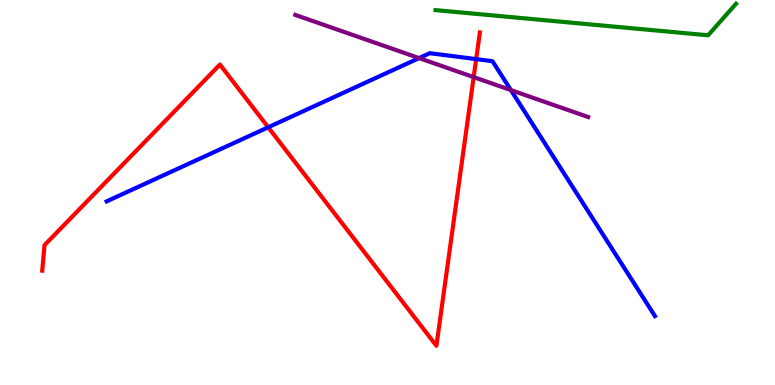[{'lines': ['blue', 'red'], 'intersections': [{'x': 3.46, 'y': 6.69}, {'x': 6.14, 'y': 8.46}]}, {'lines': ['green', 'red'], 'intersections': []}, {'lines': ['purple', 'red'], 'intersections': [{'x': 6.11, 'y': 8.0}]}, {'lines': ['blue', 'green'], 'intersections': []}, {'lines': ['blue', 'purple'], 'intersections': [{'x': 5.41, 'y': 8.49}, {'x': 6.59, 'y': 7.66}]}, {'lines': ['green', 'purple'], 'intersections': []}]